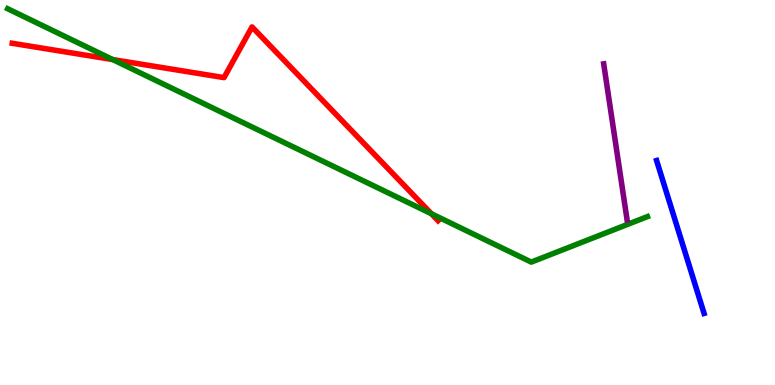[{'lines': ['blue', 'red'], 'intersections': []}, {'lines': ['green', 'red'], 'intersections': [{'x': 1.45, 'y': 8.45}, {'x': 5.57, 'y': 4.45}]}, {'lines': ['purple', 'red'], 'intersections': []}, {'lines': ['blue', 'green'], 'intersections': []}, {'lines': ['blue', 'purple'], 'intersections': []}, {'lines': ['green', 'purple'], 'intersections': []}]